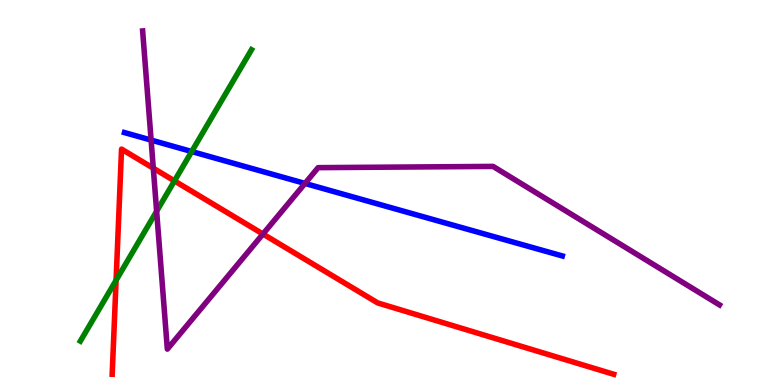[{'lines': ['blue', 'red'], 'intersections': []}, {'lines': ['green', 'red'], 'intersections': [{'x': 1.5, 'y': 2.72}, {'x': 2.25, 'y': 5.3}]}, {'lines': ['purple', 'red'], 'intersections': [{'x': 1.98, 'y': 5.63}, {'x': 3.39, 'y': 3.92}]}, {'lines': ['blue', 'green'], 'intersections': [{'x': 2.47, 'y': 6.06}]}, {'lines': ['blue', 'purple'], 'intersections': [{'x': 1.95, 'y': 6.36}, {'x': 3.94, 'y': 5.24}]}, {'lines': ['green', 'purple'], 'intersections': [{'x': 2.02, 'y': 4.51}]}]